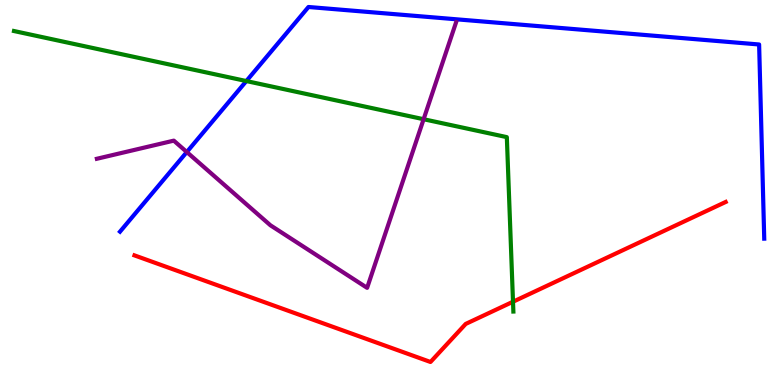[{'lines': ['blue', 'red'], 'intersections': []}, {'lines': ['green', 'red'], 'intersections': [{'x': 6.62, 'y': 2.16}]}, {'lines': ['purple', 'red'], 'intersections': []}, {'lines': ['blue', 'green'], 'intersections': [{'x': 3.18, 'y': 7.89}]}, {'lines': ['blue', 'purple'], 'intersections': [{'x': 2.41, 'y': 6.05}]}, {'lines': ['green', 'purple'], 'intersections': [{'x': 5.47, 'y': 6.9}]}]